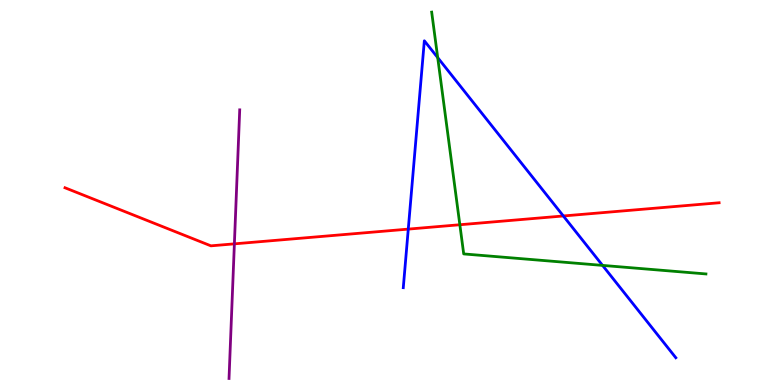[{'lines': ['blue', 'red'], 'intersections': [{'x': 5.27, 'y': 4.05}, {'x': 7.27, 'y': 4.39}]}, {'lines': ['green', 'red'], 'intersections': [{'x': 5.93, 'y': 4.16}]}, {'lines': ['purple', 'red'], 'intersections': [{'x': 3.02, 'y': 3.67}]}, {'lines': ['blue', 'green'], 'intersections': [{'x': 5.65, 'y': 8.5}, {'x': 7.77, 'y': 3.11}]}, {'lines': ['blue', 'purple'], 'intersections': []}, {'lines': ['green', 'purple'], 'intersections': []}]